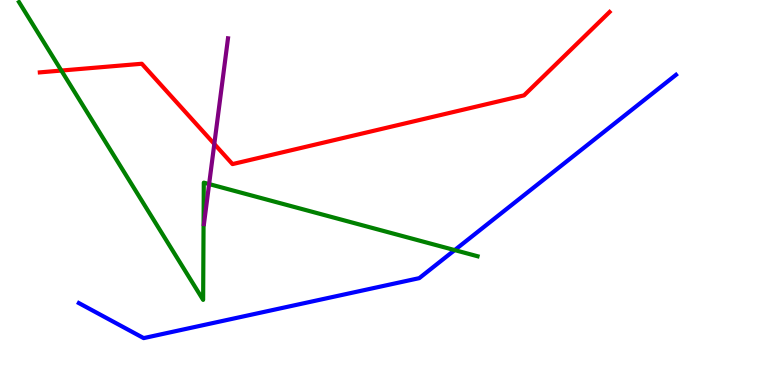[{'lines': ['blue', 'red'], 'intersections': []}, {'lines': ['green', 'red'], 'intersections': [{'x': 0.791, 'y': 8.17}]}, {'lines': ['purple', 'red'], 'intersections': [{'x': 2.77, 'y': 6.26}]}, {'lines': ['blue', 'green'], 'intersections': [{'x': 5.87, 'y': 3.5}]}, {'lines': ['blue', 'purple'], 'intersections': []}, {'lines': ['green', 'purple'], 'intersections': [{'x': 2.7, 'y': 5.22}]}]